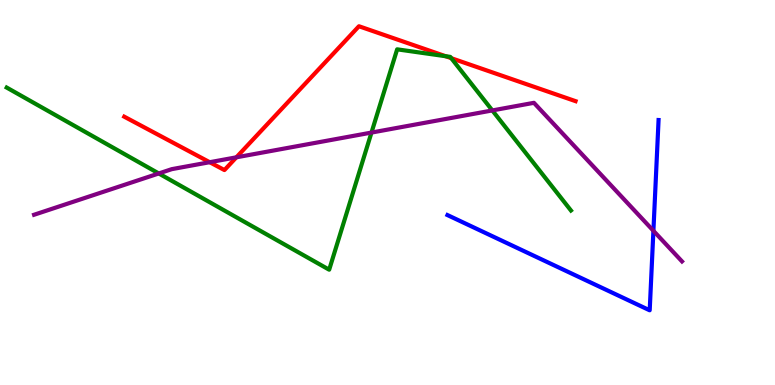[{'lines': ['blue', 'red'], 'intersections': []}, {'lines': ['green', 'red'], 'intersections': [{'x': 5.75, 'y': 8.54}, {'x': 5.82, 'y': 8.49}]}, {'lines': ['purple', 'red'], 'intersections': [{'x': 2.71, 'y': 5.79}, {'x': 3.05, 'y': 5.91}]}, {'lines': ['blue', 'green'], 'intersections': []}, {'lines': ['blue', 'purple'], 'intersections': [{'x': 8.43, 'y': 4.01}]}, {'lines': ['green', 'purple'], 'intersections': [{'x': 2.05, 'y': 5.49}, {'x': 4.79, 'y': 6.56}, {'x': 6.35, 'y': 7.13}]}]